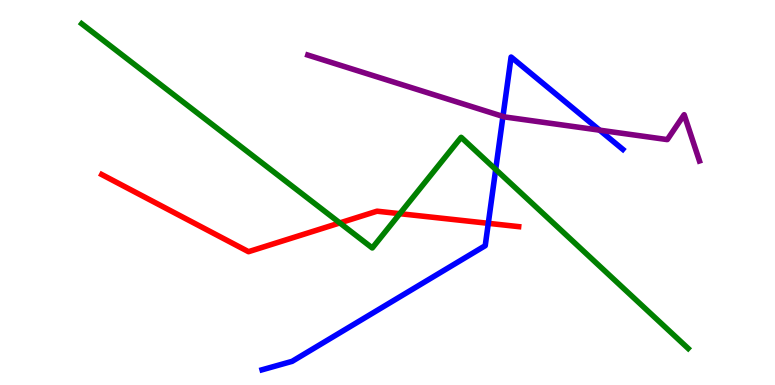[{'lines': ['blue', 'red'], 'intersections': [{'x': 6.3, 'y': 4.2}]}, {'lines': ['green', 'red'], 'intersections': [{'x': 4.38, 'y': 4.21}, {'x': 5.16, 'y': 4.45}]}, {'lines': ['purple', 'red'], 'intersections': []}, {'lines': ['blue', 'green'], 'intersections': [{'x': 6.4, 'y': 5.6}]}, {'lines': ['blue', 'purple'], 'intersections': [{'x': 6.49, 'y': 6.98}, {'x': 7.74, 'y': 6.62}]}, {'lines': ['green', 'purple'], 'intersections': []}]